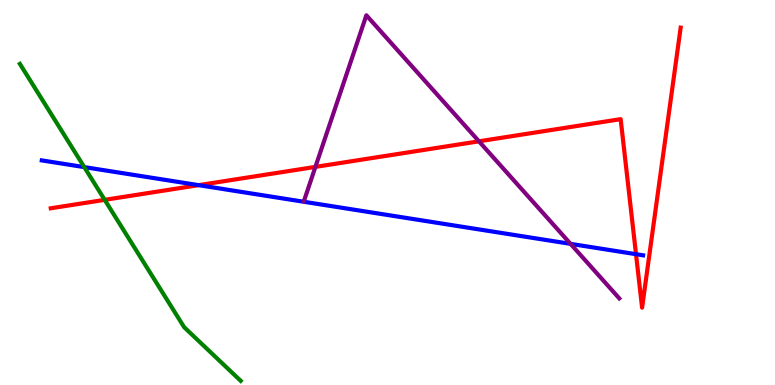[{'lines': ['blue', 'red'], 'intersections': [{'x': 2.56, 'y': 5.19}, {'x': 8.21, 'y': 3.4}]}, {'lines': ['green', 'red'], 'intersections': [{'x': 1.35, 'y': 4.81}]}, {'lines': ['purple', 'red'], 'intersections': [{'x': 4.07, 'y': 5.67}, {'x': 6.18, 'y': 6.33}]}, {'lines': ['blue', 'green'], 'intersections': [{'x': 1.09, 'y': 5.66}]}, {'lines': ['blue', 'purple'], 'intersections': [{'x': 7.36, 'y': 3.67}]}, {'lines': ['green', 'purple'], 'intersections': []}]